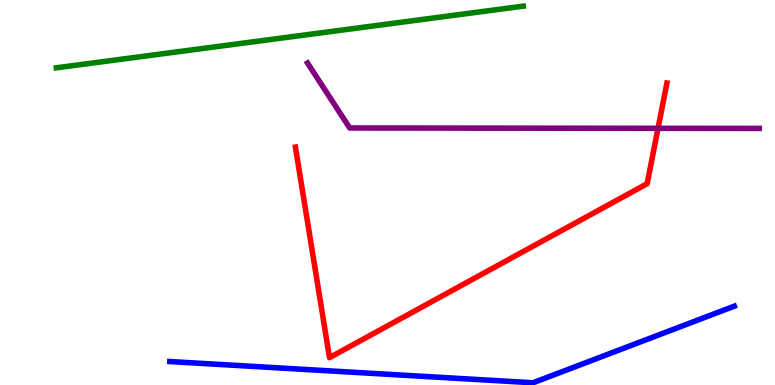[{'lines': ['blue', 'red'], 'intersections': []}, {'lines': ['green', 'red'], 'intersections': []}, {'lines': ['purple', 'red'], 'intersections': [{'x': 8.49, 'y': 6.67}]}, {'lines': ['blue', 'green'], 'intersections': []}, {'lines': ['blue', 'purple'], 'intersections': []}, {'lines': ['green', 'purple'], 'intersections': []}]